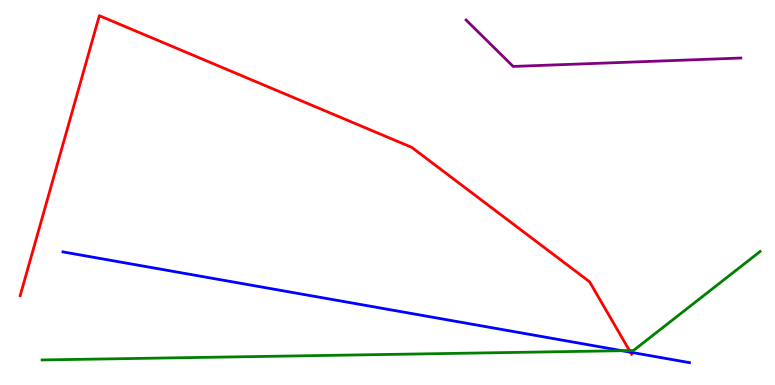[{'lines': ['blue', 'red'], 'intersections': [{'x': 8.13, 'y': 0.852}]}, {'lines': ['green', 'red'], 'intersections': [{'x': 8.12, 'y': 0.894}]}, {'lines': ['purple', 'red'], 'intersections': []}, {'lines': ['blue', 'green'], 'intersections': [{'x': 8.03, 'y': 0.891}]}, {'lines': ['blue', 'purple'], 'intersections': []}, {'lines': ['green', 'purple'], 'intersections': []}]